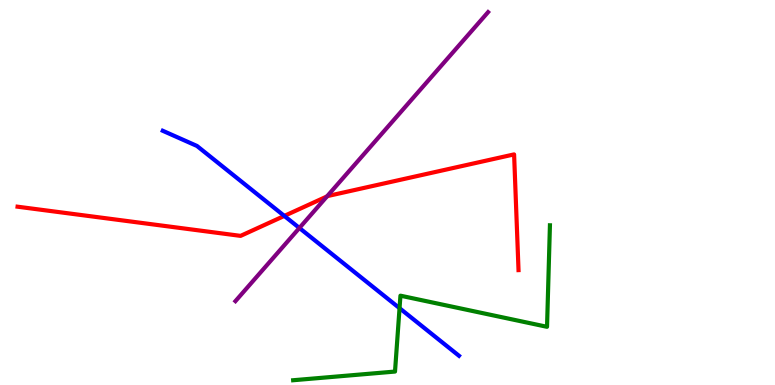[{'lines': ['blue', 'red'], 'intersections': [{'x': 3.67, 'y': 4.39}]}, {'lines': ['green', 'red'], 'intersections': []}, {'lines': ['purple', 'red'], 'intersections': [{'x': 4.22, 'y': 4.9}]}, {'lines': ['blue', 'green'], 'intersections': [{'x': 5.16, 'y': 2.0}]}, {'lines': ['blue', 'purple'], 'intersections': [{'x': 3.86, 'y': 4.08}]}, {'lines': ['green', 'purple'], 'intersections': []}]